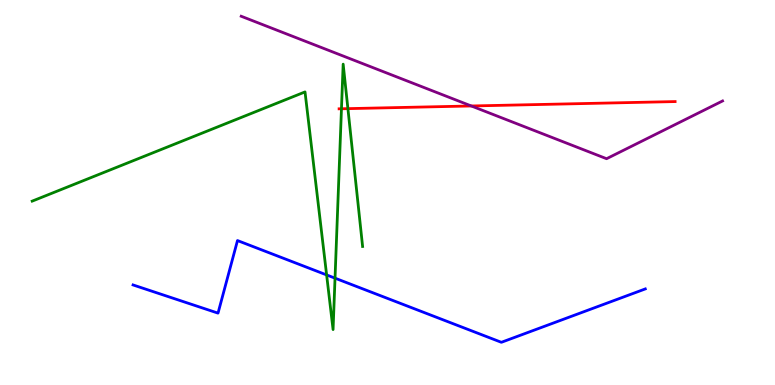[{'lines': ['blue', 'red'], 'intersections': []}, {'lines': ['green', 'red'], 'intersections': [{'x': 4.41, 'y': 7.17}, {'x': 4.49, 'y': 7.18}]}, {'lines': ['purple', 'red'], 'intersections': [{'x': 6.08, 'y': 7.25}]}, {'lines': ['blue', 'green'], 'intersections': [{'x': 4.21, 'y': 2.86}, {'x': 4.32, 'y': 2.77}]}, {'lines': ['blue', 'purple'], 'intersections': []}, {'lines': ['green', 'purple'], 'intersections': []}]